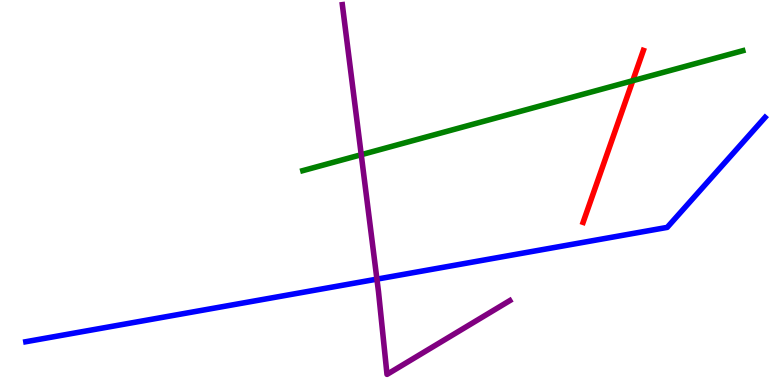[{'lines': ['blue', 'red'], 'intersections': []}, {'lines': ['green', 'red'], 'intersections': [{'x': 8.16, 'y': 7.9}]}, {'lines': ['purple', 'red'], 'intersections': []}, {'lines': ['blue', 'green'], 'intersections': []}, {'lines': ['blue', 'purple'], 'intersections': [{'x': 4.86, 'y': 2.75}]}, {'lines': ['green', 'purple'], 'intersections': [{'x': 4.66, 'y': 5.98}]}]